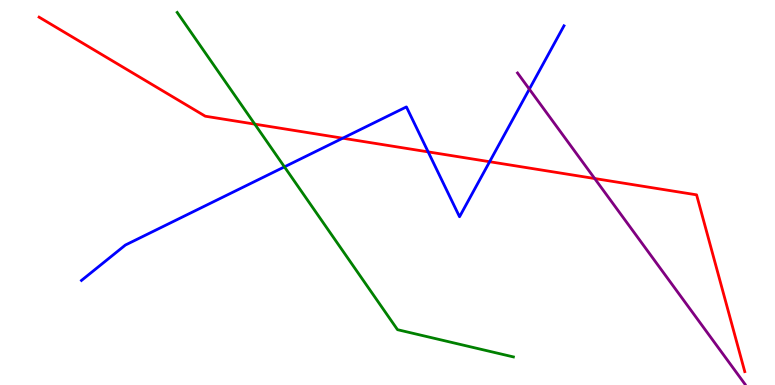[{'lines': ['blue', 'red'], 'intersections': [{'x': 4.42, 'y': 6.41}, {'x': 5.52, 'y': 6.06}, {'x': 6.32, 'y': 5.8}]}, {'lines': ['green', 'red'], 'intersections': [{'x': 3.29, 'y': 6.78}]}, {'lines': ['purple', 'red'], 'intersections': [{'x': 7.67, 'y': 5.36}]}, {'lines': ['blue', 'green'], 'intersections': [{'x': 3.67, 'y': 5.67}]}, {'lines': ['blue', 'purple'], 'intersections': [{'x': 6.83, 'y': 7.68}]}, {'lines': ['green', 'purple'], 'intersections': []}]